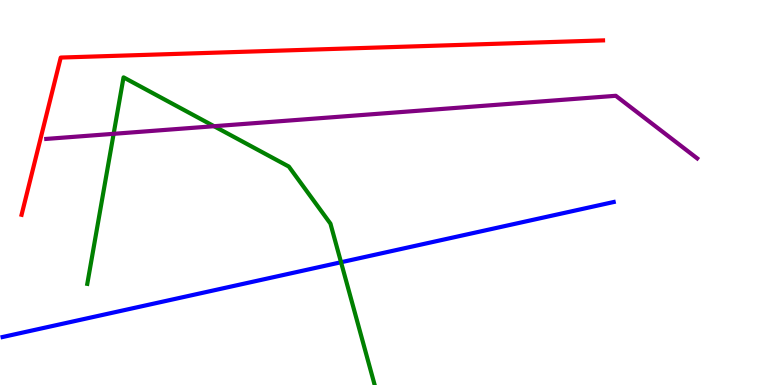[{'lines': ['blue', 'red'], 'intersections': []}, {'lines': ['green', 'red'], 'intersections': []}, {'lines': ['purple', 'red'], 'intersections': []}, {'lines': ['blue', 'green'], 'intersections': [{'x': 4.4, 'y': 3.19}]}, {'lines': ['blue', 'purple'], 'intersections': []}, {'lines': ['green', 'purple'], 'intersections': [{'x': 1.47, 'y': 6.52}, {'x': 2.76, 'y': 6.72}]}]